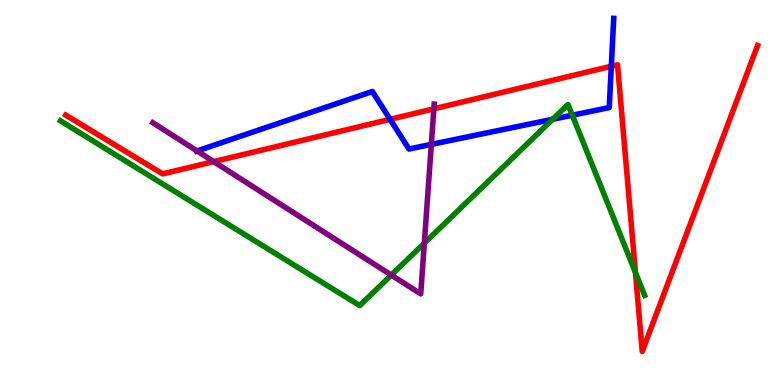[{'lines': ['blue', 'red'], 'intersections': [{'x': 5.03, 'y': 6.9}, {'x': 7.89, 'y': 8.28}]}, {'lines': ['green', 'red'], 'intersections': [{'x': 8.2, 'y': 2.92}]}, {'lines': ['purple', 'red'], 'intersections': [{'x': 2.76, 'y': 5.8}, {'x': 5.6, 'y': 7.17}]}, {'lines': ['blue', 'green'], 'intersections': [{'x': 7.13, 'y': 6.9}, {'x': 7.38, 'y': 7.01}]}, {'lines': ['blue', 'purple'], 'intersections': [{'x': 2.54, 'y': 6.08}, {'x': 5.57, 'y': 6.25}]}, {'lines': ['green', 'purple'], 'intersections': [{'x': 5.05, 'y': 2.86}, {'x': 5.48, 'y': 3.68}]}]